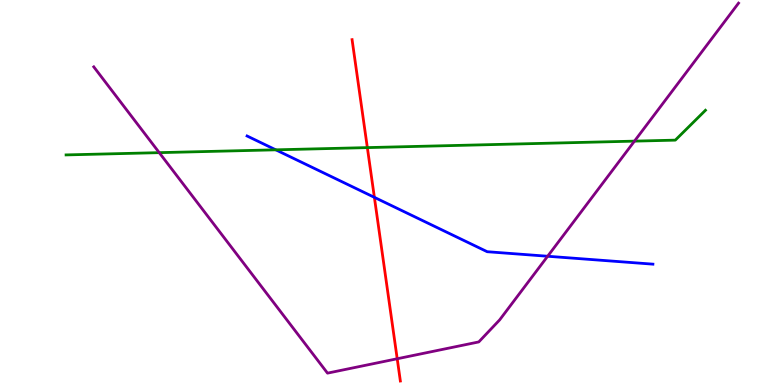[{'lines': ['blue', 'red'], 'intersections': [{'x': 4.83, 'y': 4.87}]}, {'lines': ['green', 'red'], 'intersections': [{'x': 4.74, 'y': 6.17}]}, {'lines': ['purple', 'red'], 'intersections': [{'x': 5.13, 'y': 0.682}]}, {'lines': ['blue', 'green'], 'intersections': [{'x': 3.56, 'y': 6.11}]}, {'lines': ['blue', 'purple'], 'intersections': [{'x': 7.07, 'y': 3.34}]}, {'lines': ['green', 'purple'], 'intersections': [{'x': 2.05, 'y': 6.04}, {'x': 8.19, 'y': 6.33}]}]